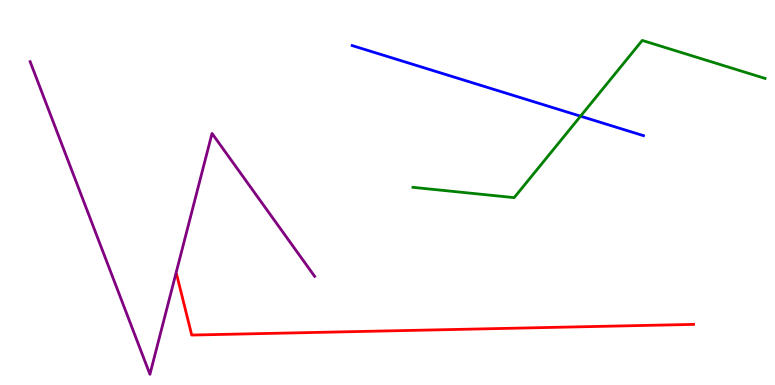[{'lines': ['blue', 'red'], 'intersections': []}, {'lines': ['green', 'red'], 'intersections': []}, {'lines': ['purple', 'red'], 'intersections': []}, {'lines': ['blue', 'green'], 'intersections': [{'x': 7.49, 'y': 6.98}]}, {'lines': ['blue', 'purple'], 'intersections': []}, {'lines': ['green', 'purple'], 'intersections': []}]